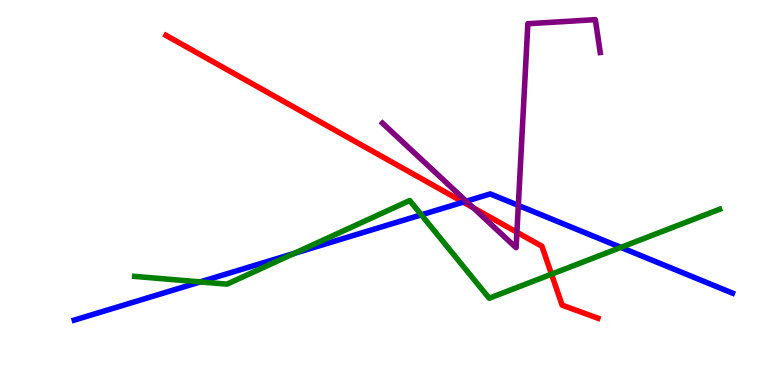[{'lines': ['blue', 'red'], 'intersections': [{'x': 5.98, 'y': 4.75}]}, {'lines': ['green', 'red'], 'intersections': [{'x': 7.12, 'y': 2.88}]}, {'lines': ['purple', 'red'], 'intersections': [{'x': 6.11, 'y': 4.61}, {'x': 6.67, 'y': 3.97}]}, {'lines': ['blue', 'green'], 'intersections': [{'x': 2.58, 'y': 2.68}, {'x': 3.79, 'y': 3.42}, {'x': 5.44, 'y': 4.42}, {'x': 8.01, 'y': 3.57}]}, {'lines': ['blue', 'purple'], 'intersections': [{'x': 6.02, 'y': 4.77}, {'x': 6.69, 'y': 4.66}]}, {'lines': ['green', 'purple'], 'intersections': []}]